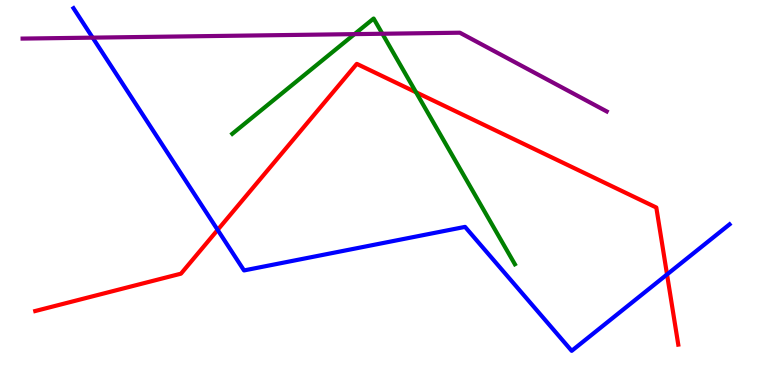[{'lines': ['blue', 'red'], 'intersections': [{'x': 2.81, 'y': 4.03}, {'x': 8.61, 'y': 2.87}]}, {'lines': ['green', 'red'], 'intersections': [{'x': 5.37, 'y': 7.6}]}, {'lines': ['purple', 'red'], 'intersections': []}, {'lines': ['blue', 'green'], 'intersections': []}, {'lines': ['blue', 'purple'], 'intersections': [{'x': 1.2, 'y': 9.02}]}, {'lines': ['green', 'purple'], 'intersections': [{'x': 4.57, 'y': 9.11}, {'x': 4.93, 'y': 9.12}]}]